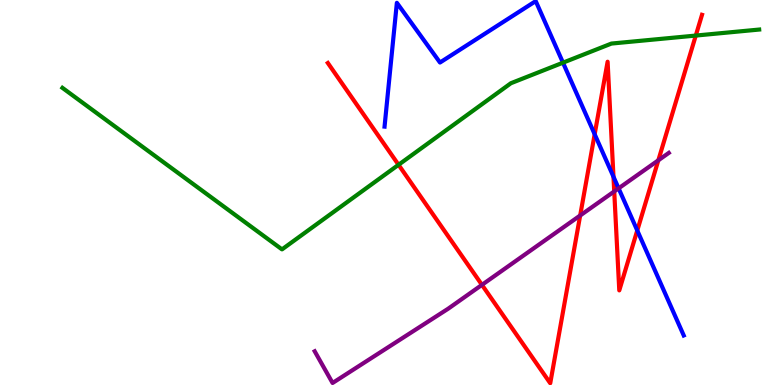[{'lines': ['blue', 'red'], 'intersections': [{'x': 7.67, 'y': 6.51}, {'x': 7.92, 'y': 5.41}, {'x': 8.22, 'y': 4.01}]}, {'lines': ['green', 'red'], 'intersections': [{'x': 5.14, 'y': 5.72}, {'x': 8.98, 'y': 9.08}]}, {'lines': ['purple', 'red'], 'intersections': [{'x': 6.22, 'y': 2.6}, {'x': 7.49, 'y': 4.4}, {'x': 7.93, 'y': 5.03}, {'x': 8.49, 'y': 5.84}]}, {'lines': ['blue', 'green'], 'intersections': [{'x': 7.26, 'y': 8.37}]}, {'lines': ['blue', 'purple'], 'intersections': [{'x': 7.98, 'y': 5.11}]}, {'lines': ['green', 'purple'], 'intersections': []}]